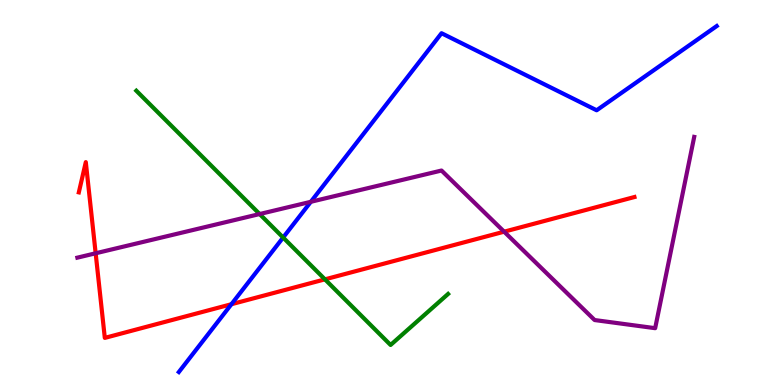[{'lines': ['blue', 'red'], 'intersections': [{'x': 2.99, 'y': 2.1}]}, {'lines': ['green', 'red'], 'intersections': [{'x': 4.19, 'y': 2.74}]}, {'lines': ['purple', 'red'], 'intersections': [{'x': 1.23, 'y': 3.42}, {'x': 6.5, 'y': 3.98}]}, {'lines': ['blue', 'green'], 'intersections': [{'x': 3.65, 'y': 3.83}]}, {'lines': ['blue', 'purple'], 'intersections': [{'x': 4.01, 'y': 4.76}]}, {'lines': ['green', 'purple'], 'intersections': [{'x': 3.35, 'y': 4.44}]}]